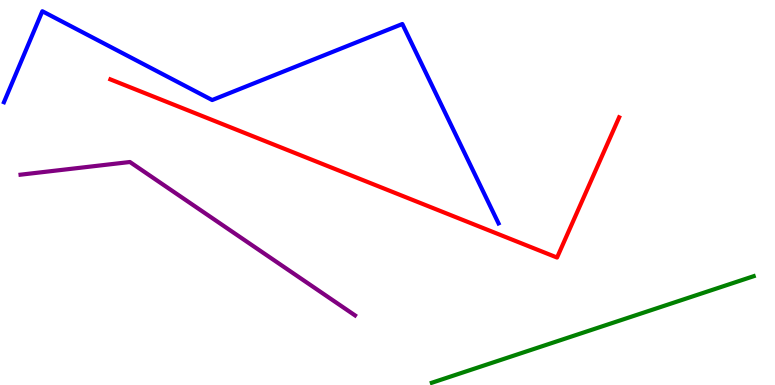[{'lines': ['blue', 'red'], 'intersections': []}, {'lines': ['green', 'red'], 'intersections': []}, {'lines': ['purple', 'red'], 'intersections': []}, {'lines': ['blue', 'green'], 'intersections': []}, {'lines': ['blue', 'purple'], 'intersections': []}, {'lines': ['green', 'purple'], 'intersections': []}]